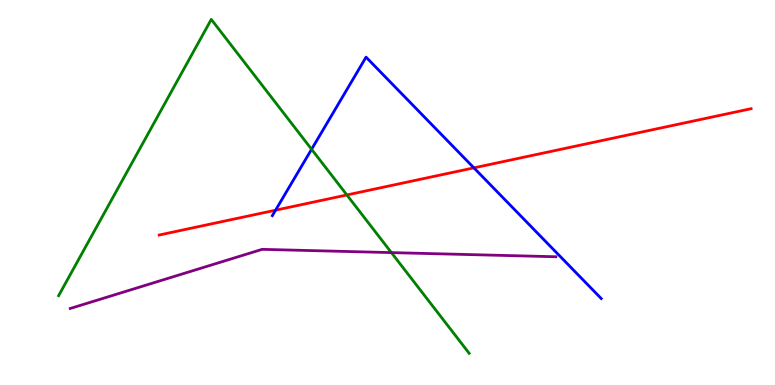[{'lines': ['blue', 'red'], 'intersections': [{'x': 3.56, 'y': 4.54}, {'x': 6.12, 'y': 5.64}]}, {'lines': ['green', 'red'], 'intersections': [{'x': 4.48, 'y': 4.94}]}, {'lines': ['purple', 'red'], 'intersections': []}, {'lines': ['blue', 'green'], 'intersections': [{'x': 4.02, 'y': 6.12}]}, {'lines': ['blue', 'purple'], 'intersections': []}, {'lines': ['green', 'purple'], 'intersections': [{'x': 5.05, 'y': 3.44}]}]